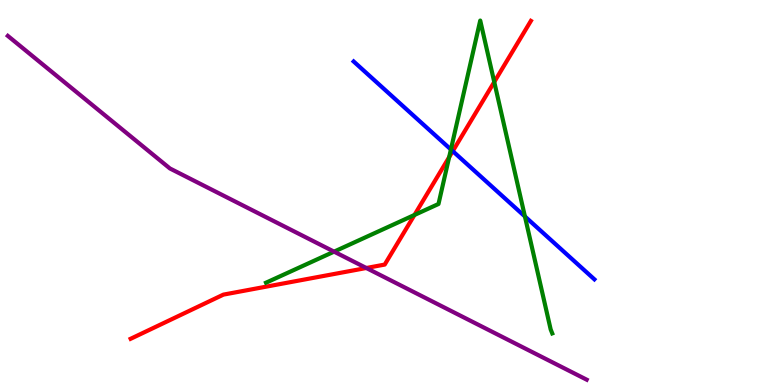[{'lines': ['blue', 'red'], 'intersections': [{'x': 5.84, 'y': 6.07}]}, {'lines': ['green', 'red'], 'intersections': [{'x': 5.35, 'y': 4.42}, {'x': 5.8, 'y': 5.92}, {'x': 6.38, 'y': 7.87}]}, {'lines': ['purple', 'red'], 'intersections': [{'x': 4.73, 'y': 3.04}]}, {'lines': ['blue', 'green'], 'intersections': [{'x': 5.82, 'y': 6.12}, {'x': 6.77, 'y': 4.38}]}, {'lines': ['blue', 'purple'], 'intersections': []}, {'lines': ['green', 'purple'], 'intersections': [{'x': 4.31, 'y': 3.46}]}]